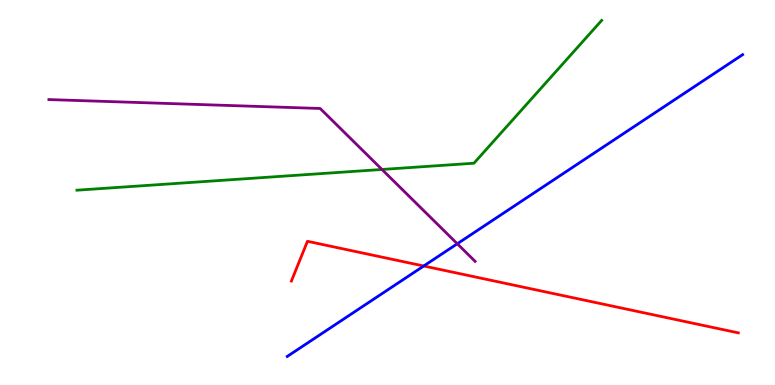[{'lines': ['blue', 'red'], 'intersections': [{'x': 5.47, 'y': 3.09}]}, {'lines': ['green', 'red'], 'intersections': []}, {'lines': ['purple', 'red'], 'intersections': []}, {'lines': ['blue', 'green'], 'intersections': []}, {'lines': ['blue', 'purple'], 'intersections': [{'x': 5.9, 'y': 3.67}]}, {'lines': ['green', 'purple'], 'intersections': [{'x': 4.93, 'y': 5.6}]}]